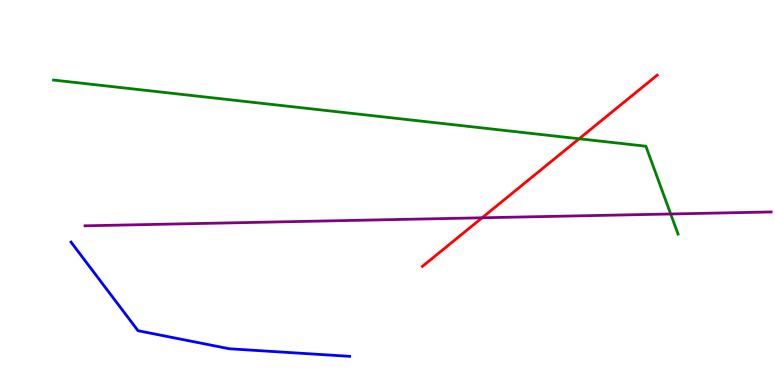[{'lines': ['blue', 'red'], 'intersections': []}, {'lines': ['green', 'red'], 'intersections': [{'x': 7.47, 'y': 6.4}]}, {'lines': ['purple', 'red'], 'intersections': [{'x': 6.22, 'y': 4.34}]}, {'lines': ['blue', 'green'], 'intersections': []}, {'lines': ['blue', 'purple'], 'intersections': []}, {'lines': ['green', 'purple'], 'intersections': [{'x': 8.65, 'y': 4.44}]}]